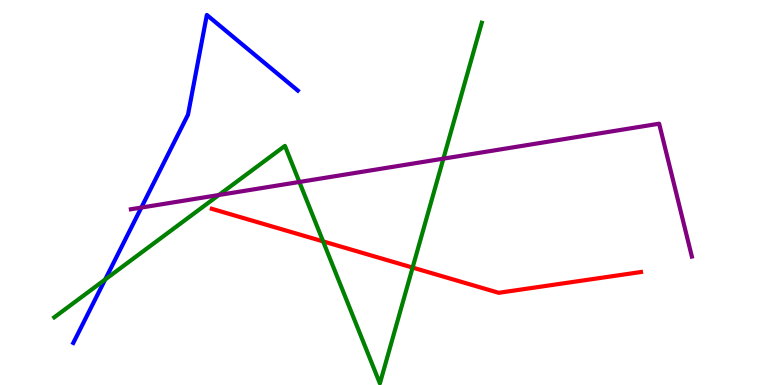[{'lines': ['blue', 'red'], 'intersections': []}, {'lines': ['green', 'red'], 'intersections': [{'x': 4.17, 'y': 3.73}, {'x': 5.32, 'y': 3.05}]}, {'lines': ['purple', 'red'], 'intersections': []}, {'lines': ['blue', 'green'], 'intersections': [{'x': 1.36, 'y': 2.74}]}, {'lines': ['blue', 'purple'], 'intersections': [{'x': 1.82, 'y': 4.61}]}, {'lines': ['green', 'purple'], 'intersections': [{'x': 2.82, 'y': 4.93}, {'x': 3.86, 'y': 5.27}, {'x': 5.72, 'y': 5.88}]}]